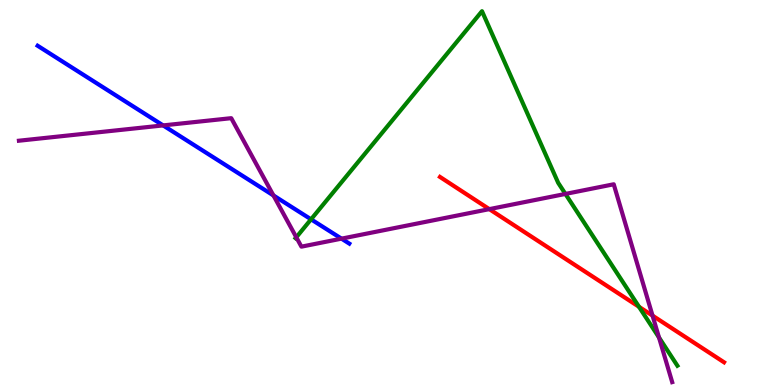[{'lines': ['blue', 'red'], 'intersections': []}, {'lines': ['green', 'red'], 'intersections': [{'x': 8.25, 'y': 2.03}]}, {'lines': ['purple', 'red'], 'intersections': [{'x': 6.31, 'y': 4.57}, {'x': 8.42, 'y': 1.8}]}, {'lines': ['blue', 'green'], 'intersections': [{'x': 4.01, 'y': 4.3}]}, {'lines': ['blue', 'purple'], 'intersections': [{'x': 2.1, 'y': 6.74}, {'x': 3.53, 'y': 4.92}, {'x': 4.41, 'y': 3.8}]}, {'lines': ['green', 'purple'], 'intersections': [{'x': 3.82, 'y': 3.84}, {'x': 7.3, 'y': 4.96}, {'x': 8.5, 'y': 1.23}]}]